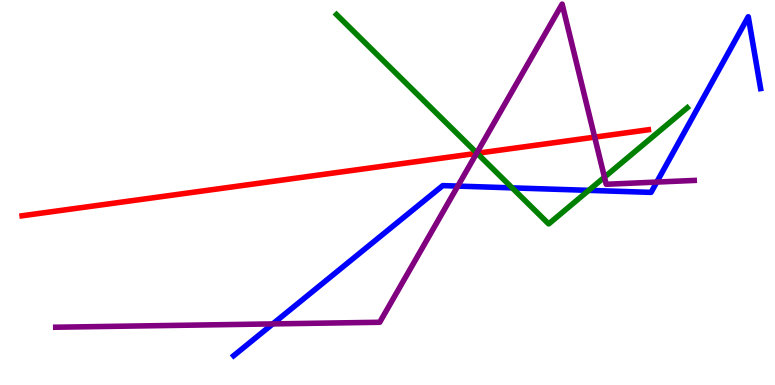[{'lines': ['blue', 'red'], 'intersections': []}, {'lines': ['green', 'red'], 'intersections': [{'x': 6.16, 'y': 6.02}]}, {'lines': ['purple', 'red'], 'intersections': [{'x': 6.15, 'y': 6.02}, {'x': 7.67, 'y': 6.44}]}, {'lines': ['blue', 'green'], 'intersections': [{'x': 6.61, 'y': 5.12}, {'x': 7.6, 'y': 5.06}]}, {'lines': ['blue', 'purple'], 'intersections': [{'x': 3.52, 'y': 1.59}, {'x': 5.91, 'y': 5.17}, {'x': 8.47, 'y': 5.27}]}, {'lines': ['green', 'purple'], 'intersections': [{'x': 6.15, 'y': 6.03}, {'x': 7.8, 'y': 5.4}]}]